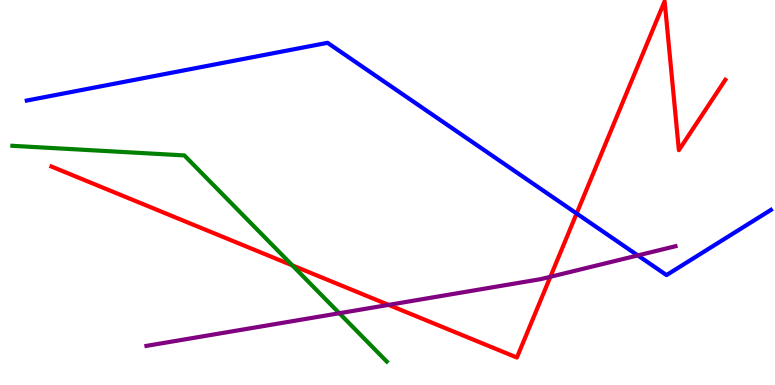[{'lines': ['blue', 'red'], 'intersections': [{'x': 7.44, 'y': 4.45}]}, {'lines': ['green', 'red'], 'intersections': [{'x': 3.77, 'y': 3.11}]}, {'lines': ['purple', 'red'], 'intersections': [{'x': 5.01, 'y': 2.08}, {'x': 7.1, 'y': 2.81}]}, {'lines': ['blue', 'green'], 'intersections': []}, {'lines': ['blue', 'purple'], 'intersections': [{'x': 8.23, 'y': 3.37}]}, {'lines': ['green', 'purple'], 'intersections': [{'x': 4.38, 'y': 1.86}]}]